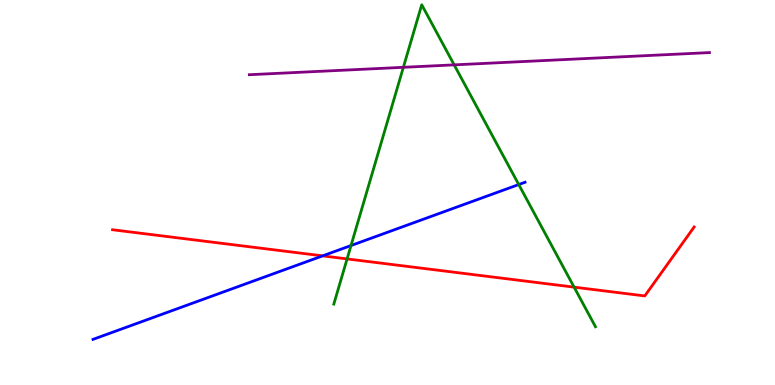[{'lines': ['blue', 'red'], 'intersections': [{'x': 4.16, 'y': 3.35}]}, {'lines': ['green', 'red'], 'intersections': [{'x': 4.48, 'y': 3.27}, {'x': 7.41, 'y': 2.54}]}, {'lines': ['purple', 'red'], 'intersections': []}, {'lines': ['blue', 'green'], 'intersections': [{'x': 4.53, 'y': 3.62}, {'x': 6.69, 'y': 5.21}]}, {'lines': ['blue', 'purple'], 'intersections': []}, {'lines': ['green', 'purple'], 'intersections': [{'x': 5.2, 'y': 8.25}, {'x': 5.86, 'y': 8.32}]}]